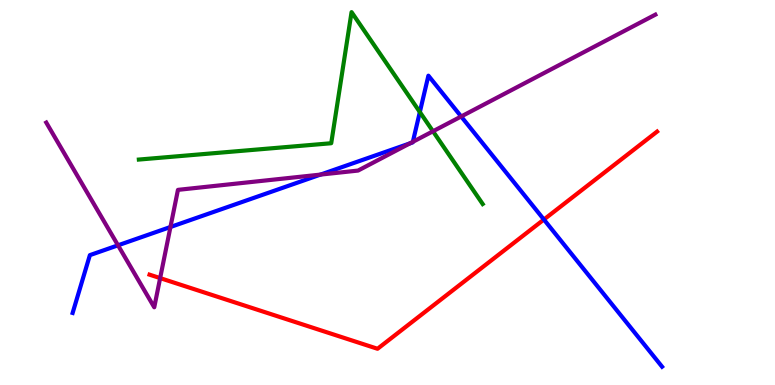[{'lines': ['blue', 'red'], 'intersections': [{'x': 7.02, 'y': 4.3}]}, {'lines': ['green', 'red'], 'intersections': []}, {'lines': ['purple', 'red'], 'intersections': [{'x': 2.07, 'y': 2.78}]}, {'lines': ['blue', 'green'], 'intersections': [{'x': 5.42, 'y': 7.09}]}, {'lines': ['blue', 'purple'], 'intersections': [{'x': 1.52, 'y': 3.63}, {'x': 2.2, 'y': 4.1}, {'x': 4.14, 'y': 5.47}, {'x': 5.29, 'y': 6.28}, {'x': 5.33, 'y': 6.32}, {'x': 5.95, 'y': 6.97}]}, {'lines': ['green', 'purple'], 'intersections': [{'x': 5.59, 'y': 6.59}]}]